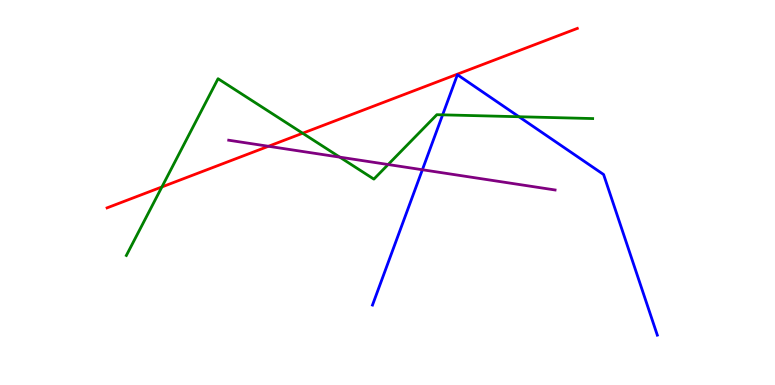[{'lines': ['blue', 'red'], 'intersections': []}, {'lines': ['green', 'red'], 'intersections': [{'x': 2.09, 'y': 5.14}, {'x': 3.91, 'y': 6.54}]}, {'lines': ['purple', 'red'], 'intersections': [{'x': 3.46, 'y': 6.2}]}, {'lines': ['blue', 'green'], 'intersections': [{'x': 5.71, 'y': 7.02}, {'x': 6.7, 'y': 6.97}]}, {'lines': ['blue', 'purple'], 'intersections': [{'x': 5.45, 'y': 5.59}]}, {'lines': ['green', 'purple'], 'intersections': [{'x': 4.38, 'y': 5.92}, {'x': 5.01, 'y': 5.73}]}]